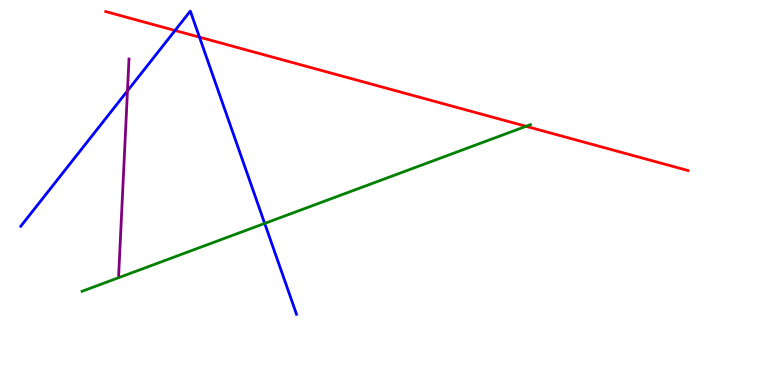[{'lines': ['blue', 'red'], 'intersections': [{'x': 2.26, 'y': 9.21}, {'x': 2.57, 'y': 9.03}]}, {'lines': ['green', 'red'], 'intersections': [{'x': 6.79, 'y': 6.72}]}, {'lines': ['purple', 'red'], 'intersections': []}, {'lines': ['blue', 'green'], 'intersections': [{'x': 3.42, 'y': 4.2}]}, {'lines': ['blue', 'purple'], 'intersections': [{'x': 1.64, 'y': 7.64}]}, {'lines': ['green', 'purple'], 'intersections': []}]